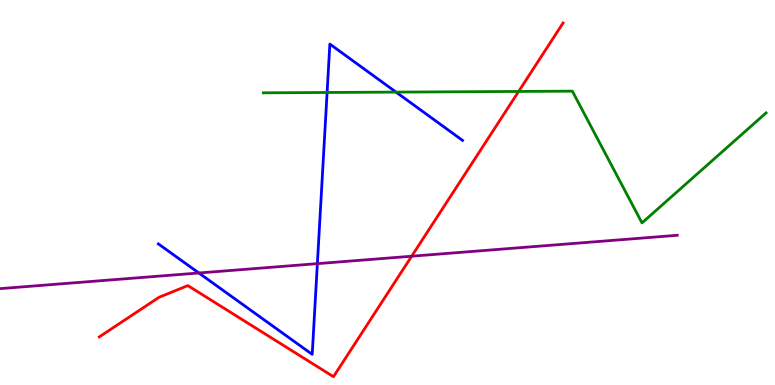[{'lines': ['blue', 'red'], 'intersections': []}, {'lines': ['green', 'red'], 'intersections': [{'x': 6.69, 'y': 7.62}]}, {'lines': ['purple', 'red'], 'intersections': [{'x': 5.31, 'y': 3.35}]}, {'lines': ['blue', 'green'], 'intersections': [{'x': 4.22, 'y': 7.6}, {'x': 5.11, 'y': 7.61}]}, {'lines': ['blue', 'purple'], 'intersections': [{'x': 2.57, 'y': 2.91}, {'x': 4.1, 'y': 3.15}]}, {'lines': ['green', 'purple'], 'intersections': []}]